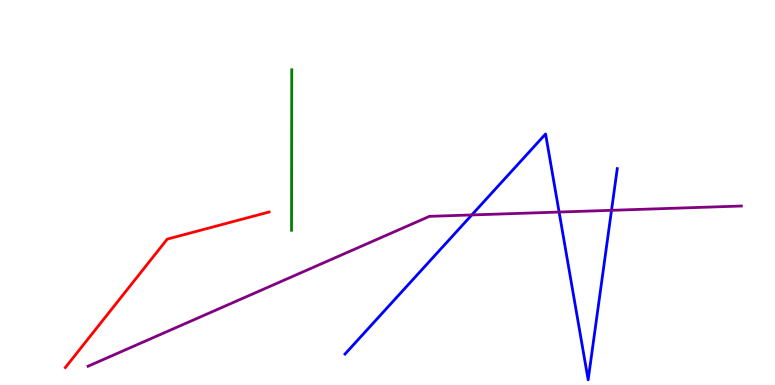[{'lines': ['blue', 'red'], 'intersections': []}, {'lines': ['green', 'red'], 'intersections': []}, {'lines': ['purple', 'red'], 'intersections': []}, {'lines': ['blue', 'green'], 'intersections': []}, {'lines': ['blue', 'purple'], 'intersections': [{'x': 6.09, 'y': 4.42}, {'x': 7.21, 'y': 4.49}, {'x': 7.89, 'y': 4.54}]}, {'lines': ['green', 'purple'], 'intersections': []}]